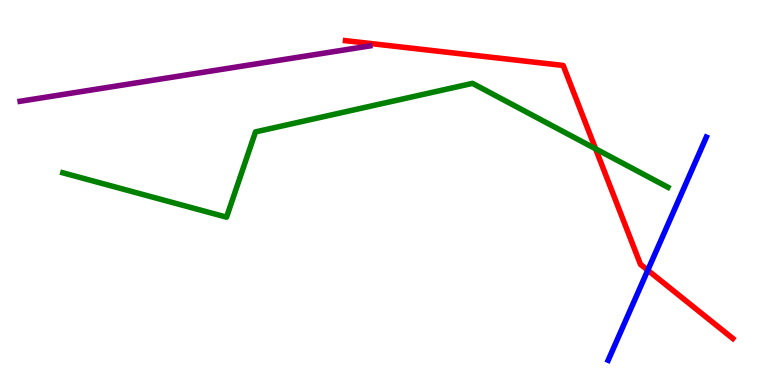[{'lines': ['blue', 'red'], 'intersections': [{'x': 8.36, 'y': 2.98}]}, {'lines': ['green', 'red'], 'intersections': [{'x': 7.68, 'y': 6.14}]}, {'lines': ['purple', 'red'], 'intersections': []}, {'lines': ['blue', 'green'], 'intersections': []}, {'lines': ['blue', 'purple'], 'intersections': []}, {'lines': ['green', 'purple'], 'intersections': []}]